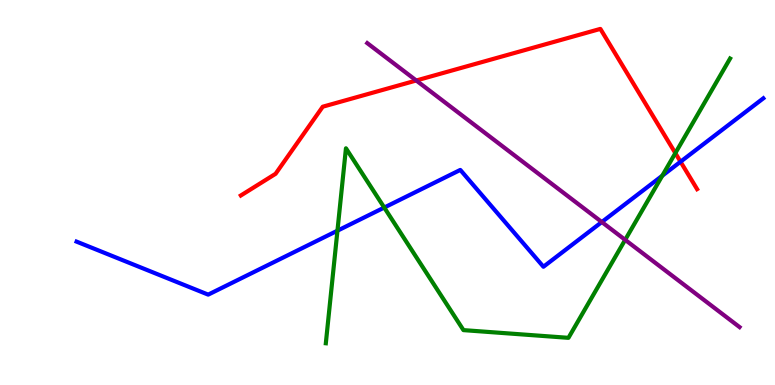[{'lines': ['blue', 'red'], 'intersections': [{'x': 8.78, 'y': 5.8}]}, {'lines': ['green', 'red'], 'intersections': [{'x': 8.71, 'y': 6.02}]}, {'lines': ['purple', 'red'], 'intersections': [{'x': 5.37, 'y': 7.91}]}, {'lines': ['blue', 'green'], 'intersections': [{'x': 4.35, 'y': 4.01}, {'x': 4.96, 'y': 4.61}, {'x': 8.55, 'y': 5.44}]}, {'lines': ['blue', 'purple'], 'intersections': [{'x': 7.77, 'y': 4.23}]}, {'lines': ['green', 'purple'], 'intersections': [{'x': 8.07, 'y': 3.77}]}]